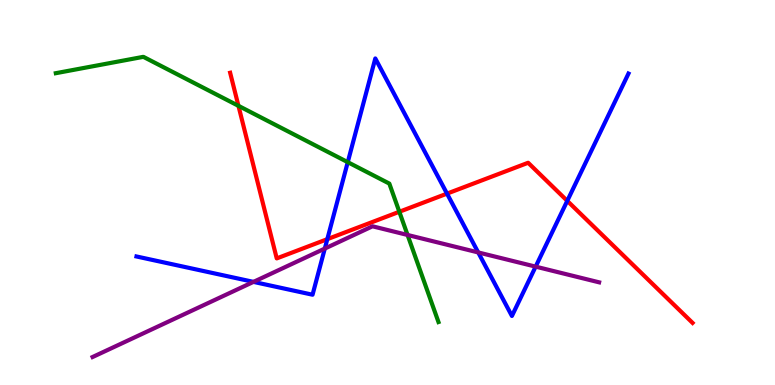[{'lines': ['blue', 'red'], 'intersections': [{'x': 4.22, 'y': 3.79}, {'x': 5.77, 'y': 4.97}, {'x': 7.32, 'y': 4.78}]}, {'lines': ['green', 'red'], 'intersections': [{'x': 3.08, 'y': 7.25}, {'x': 5.15, 'y': 4.5}]}, {'lines': ['purple', 'red'], 'intersections': []}, {'lines': ['blue', 'green'], 'intersections': [{'x': 4.49, 'y': 5.79}]}, {'lines': ['blue', 'purple'], 'intersections': [{'x': 3.27, 'y': 2.68}, {'x': 4.19, 'y': 3.54}, {'x': 6.17, 'y': 3.44}, {'x': 6.91, 'y': 3.07}]}, {'lines': ['green', 'purple'], 'intersections': [{'x': 5.26, 'y': 3.9}]}]